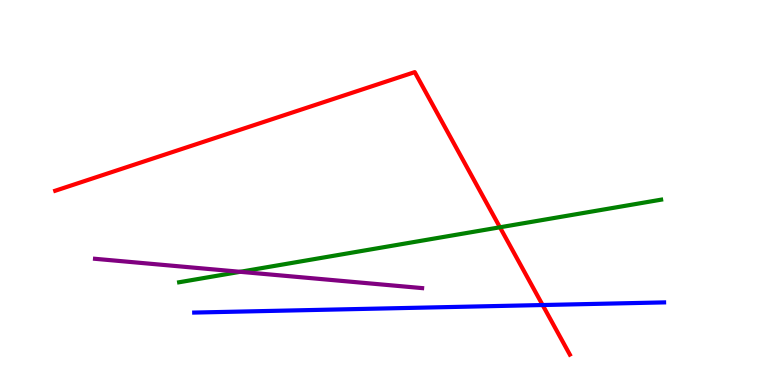[{'lines': ['blue', 'red'], 'intersections': [{'x': 7.0, 'y': 2.08}]}, {'lines': ['green', 'red'], 'intersections': [{'x': 6.45, 'y': 4.1}]}, {'lines': ['purple', 'red'], 'intersections': []}, {'lines': ['blue', 'green'], 'intersections': []}, {'lines': ['blue', 'purple'], 'intersections': []}, {'lines': ['green', 'purple'], 'intersections': [{'x': 3.1, 'y': 2.94}]}]